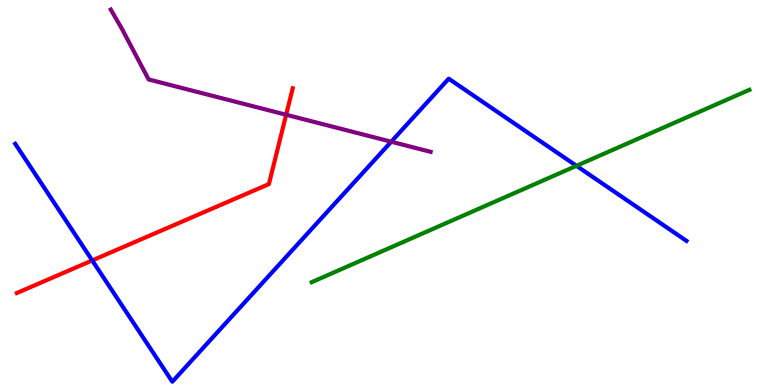[{'lines': ['blue', 'red'], 'intersections': [{'x': 1.19, 'y': 3.24}]}, {'lines': ['green', 'red'], 'intersections': []}, {'lines': ['purple', 'red'], 'intersections': [{'x': 3.69, 'y': 7.02}]}, {'lines': ['blue', 'green'], 'intersections': [{'x': 7.44, 'y': 5.69}]}, {'lines': ['blue', 'purple'], 'intersections': [{'x': 5.05, 'y': 6.32}]}, {'lines': ['green', 'purple'], 'intersections': []}]